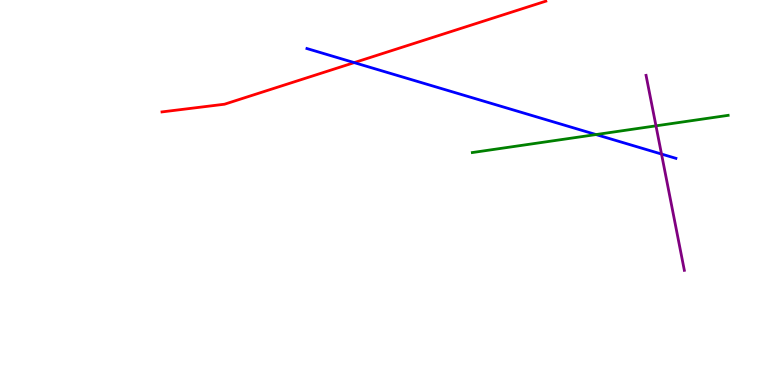[{'lines': ['blue', 'red'], 'intersections': [{'x': 4.57, 'y': 8.37}]}, {'lines': ['green', 'red'], 'intersections': []}, {'lines': ['purple', 'red'], 'intersections': []}, {'lines': ['blue', 'green'], 'intersections': [{'x': 7.69, 'y': 6.5}]}, {'lines': ['blue', 'purple'], 'intersections': [{'x': 8.54, 'y': 6.0}]}, {'lines': ['green', 'purple'], 'intersections': [{'x': 8.46, 'y': 6.73}]}]